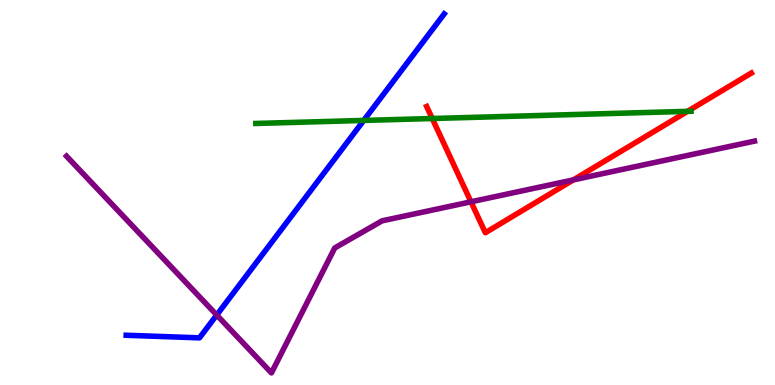[{'lines': ['blue', 'red'], 'intersections': []}, {'lines': ['green', 'red'], 'intersections': [{'x': 5.58, 'y': 6.92}, {'x': 8.87, 'y': 7.11}]}, {'lines': ['purple', 'red'], 'intersections': [{'x': 6.08, 'y': 4.76}, {'x': 7.4, 'y': 5.33}]}, {'lines': ['blue', 'green'], 'intersections': [{'x': 4.69, 'y': 6.87}]}, {'lines': ['blue', 'purple'], 'intersections': [{'x': 2.8, 'y': 1.82}]}, {'lines': ['green', 'purple'], 'intersections': []}]